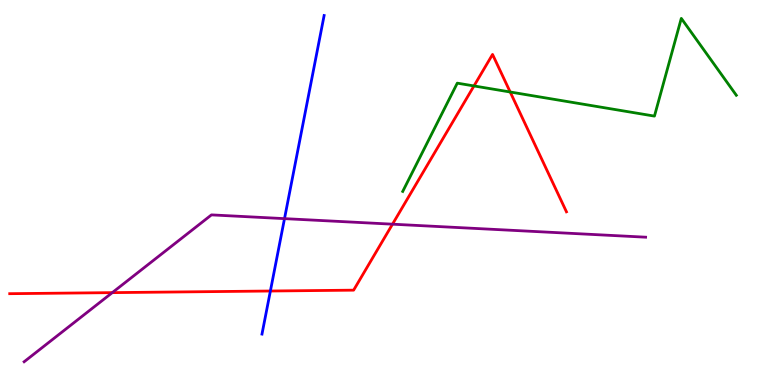[{'lines': ['blue', 'red'], 'intersections': [{'x': 3.49, 'y': 2.44}]}, {'lines': ['green', 'red'], 'intersections': [{'x': 6.12, 'y': 7.77}, {'x': 6.58, 'y': 7.61}]}, {'lines': ['purple', 'red'], 'intersections': [{'x': 1.45, 'y': 2.4}, {'x': 5.06, 'y': 4.18}]}, {'lines': ['blue', 'green'], 'intersections': []}, {'lines': ['blue', 'purple'], 'intersections': [{'x': 3.67, 'y': 4.32}]}, {'lines': ['green', 'purple'], 'intersections': []}]